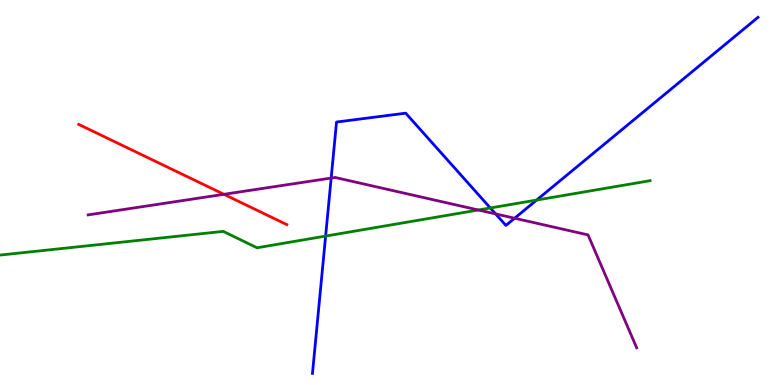[{'lines': ['blue', 'red'], 'intersections': []}, {'lines': ['green', 'red'], 'intersections': []}, {'lines': ['purple', 'red'], 'intersections': [{'x': 2.89, 'y': 4.95}]}, {'lines': ['blue', 'green'], 'intersections': [{'x': 4.2, 'y': 3.87}, {'x': 6.33, 'y': 4.6}, {'x': 6.92, 'y': 4.8}]}, {'lines': ['blue', 'purple'], 'intersections': [{'x': 4.27, 'y': 5.38}, {'x': 6.4, 'y': 4.44}, {'x': 6.64, 'y': 4.33}]}, {'lines': ['green', 'purple'], 'intersections': [{'x': 6.17, 'y': 4.55}]}]